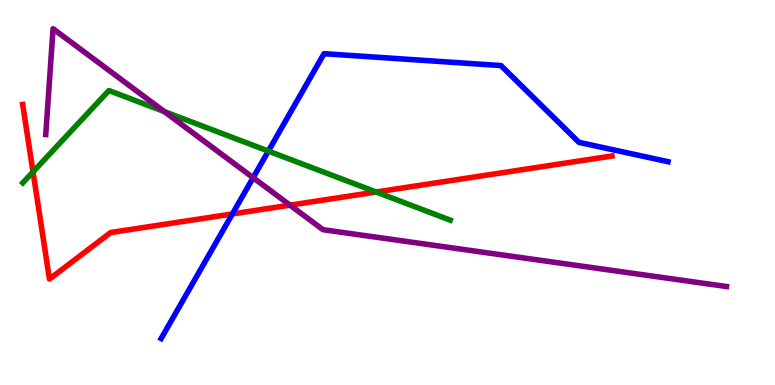[{'lines': ['blue', 'red'], 'intersections': [{'x': 3.0, 'y': 4.44}]}, {'lines': ['green', 'red'], 'intersections': [{'x': 0.426, 'y': 5.54}, {'x': 4.85, 'y': 5.01}]}, {'lines': ['purple', 'red'], 'intersections': [{'x': 3.74, 'y': 4.67}]}, {'lines': ['blue', 'green'], 'intersections': [{'x': 3.46, 'y': 6.08}]}, {'lines': ['blue', 'purple'], 'intersections': [{'x': 3.27, 'y': 5.38}]}, {'lines': ['green', 'purple'], 'intersections': [{'x': 2.12, 'y': 7.1}]}]